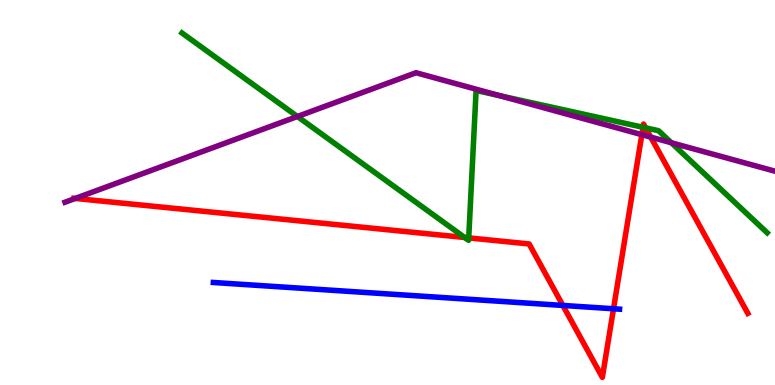[{'lines': ['blue', 'red'], 'intersections': [{'x': 7.26, 'y': 2.07}, {'x': 7.92, 'y': 1.98}]}, {'lines': ['green', 'red'], 'intersections': [{'x': 6.0, 'y': 3.83}, {'x': 6.05, 'y': 3.82}, {'x': 8.3, 'y': 6.69}, {'x': 8.33, 'y': 6.68}]}, {'lines': ['purple', 'red'], 'intersections': [{'x': 0.971, 'y': 4.85}, {'x': 8.28, 'y': 6.5}, {'x': 8.4, 'y': 6.44}]}, {'lines': ['blue', 'green'], 'intersections': []}, {'lines': ['blue', 'purple'], 'intersections': []}, {'lines': ['green', 'purple'], 'intersections': [{'x': 3.84, 'y': 6.97}, {'x': 6.45, 'y': 7.51}, {'x': 8.66, 'y': 6.29}]}]